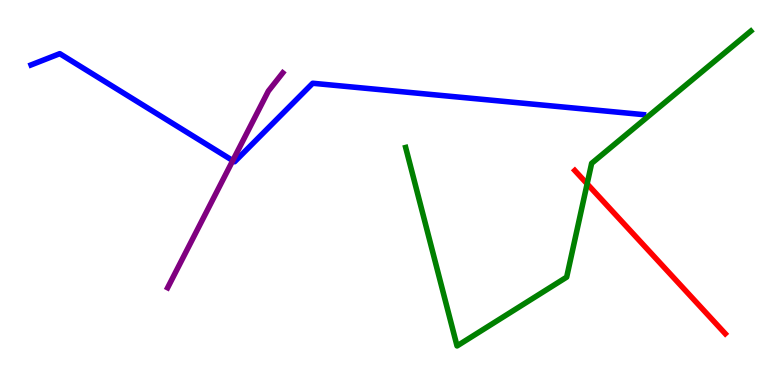[{'lines': ['blue', 'red'], 'intersections': []}, {'lines': ['green', 'red'], 'intersections': [{'x': 7.58, 'y': 5.22}]}, {'lines': ['purple', 'red'], 'intersections': []}, {'lines': ['blue', 'green'], 'intersections': []}, {'lines': ['blue', 'purple'], 'intersections': [{'x': 3.0, 'y': 5.83}]}, {'lines': ['green', 'purple'], 'intersections': []}]